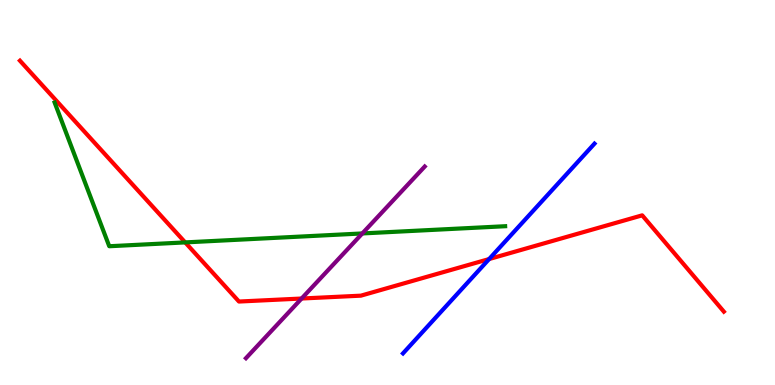[{'lines': ['blue', 'red'], 'intersections': [{'x': 6.31, 'y': 3.27}]}, {'lines': ['green', 'red'], 'intersections': [{'x': 2.39, 'y': 3.7}]}, {'lines': ['purple', 'red'], 'intersections': [{'x': 3.89, 'y': 2.25}]}, {'lines': ['blue', 'green'], 'intersections': []}, {'lines': ['blue', 'purple'], 'intersections': []}, {'lines': ['green', 'purple'], 'intersections': [{'x': 4.68, 'y': 3.94}]}]